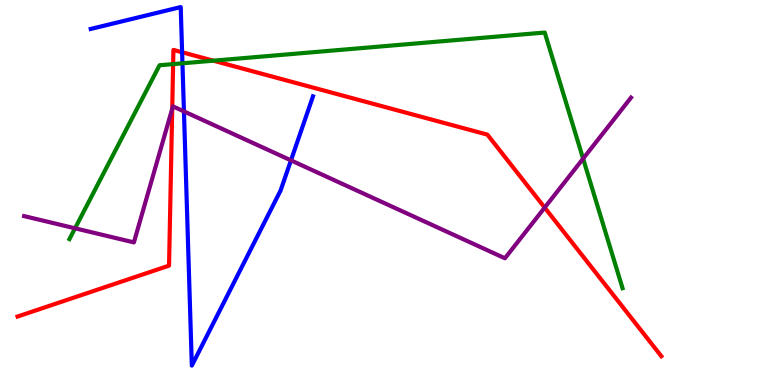[{'lines': ['blue', 'red'], 'intersections': [{'x': 2.35, 'y': 8.64}]}, {'lines': ['green', 'red'], 'intersections': [{'x': 2.23, 'y': 8.34}, {'x': 2.75, 'y': 8.42}]}, {'lines': ['purple', 'red'], 'intersections': [{'x': 2.22, 'y': 7.18}, {'x': 7.03, 'y': 4.61}]}, {'lines': ['blue', 'green'], 'intersections': [{'x': 2.35, 'y': 8.36}]}, {'lines': ['blue', 'purple'], 'intersections': [{'x': 2.37, 'y': 7.11}, {'x': 3.75, 'y': 5.83}]}, {'lines': ['green', 'purple'], 'intersections': [{'x': 0.968, 'y': 4.07}, {'x': 7.52, 'y': 5.88}]}]